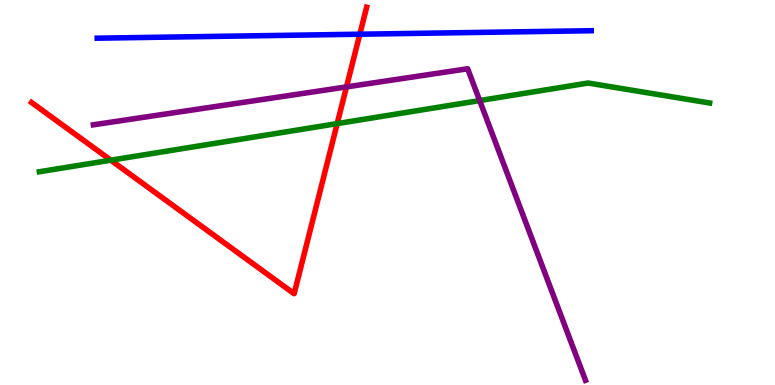[{'lines': ['blue', 'red'], 'intersections': [{'x': 4.64, 'y': 9.11}]}, {'lines': ['green', 'red'], 'intersections': [{'x': 1.43, 'y': 5.84}, {'x': 4.35, 'y': 6.79}]}, {'lines': ['purple', 'red'], 'intersections': [{'x': 4.47, 'y': 7.74}]}, {'lines': ['blue', 'green'], 'intersections': []}, {'lines': ['blue', 'purple'], 'intersections': []}, {'lines': ['green', 'purple'], 'intersections': [{'x': 6.19, 'y': 7.39}]}]